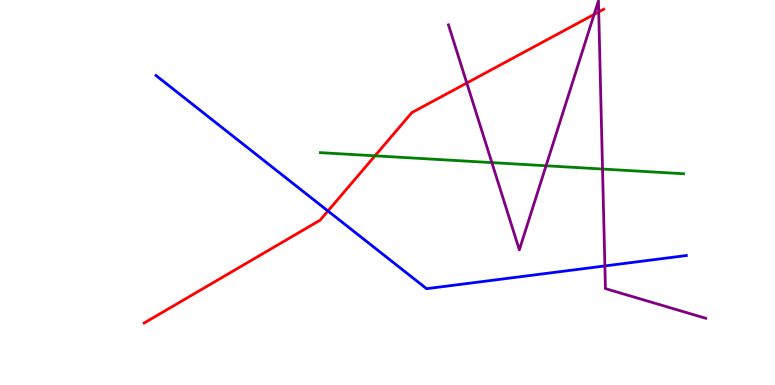[{'lines': ['blue', 'red'], 'intersections': [{'x': 4.23, 'y': 4.52}]}, {'lines': ['green', 'red'], 'intersections': [{'x': 4.84, 'y': 5.95}]}, {'lines': ['purple', 'red'], 'intersections': [{'x': 6.02, 'y': 7.84}, {'x': 7.67, 'y': 9.63}, {'x': 7.73, 'y': 9.69}]}, {'lines': ['blue', 'green'], 'intersections': []}, {'lines': ['blue', 'purple'], 'intersections': [{'x': 7.8, 'y': 3.09}]}, {'lines': ['green', 'purple'], 'intersections': [{'x': 6.35, 'y': 5.78}, {'x': 7.05, 'y': 5.69}, {'x': 7.77, 'y': 5.61}]}]